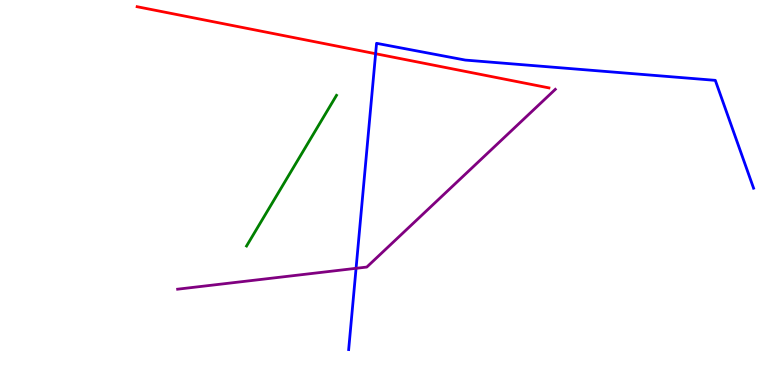[{'lines': ['blue', 'red'], 'intersections': [{'x': 4.85, 'y': 8.6}]}, {'lines': ['green', 'red'], 'intersections': []}, {'lines': ['purple', 'red'], 'intersections': []}, {'lines': ['blue', 'green'], 'intersections': []}, {'lines': ['blue', 'purple'], 'intersections': [{'x': 4.59, 'y': 3.03}]}, {'lines': ['green', 'purple'], 'intersections': []}]